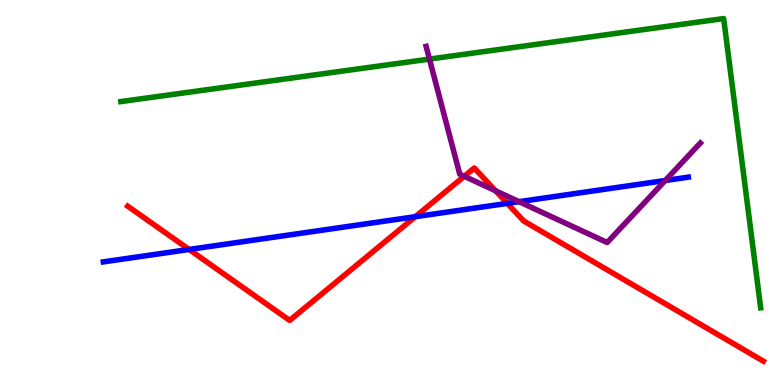[{'lines': ['blue', 'red'], 'intersections': [{'x': 2.44, 'y': 3.52}, {'x': 5.36, 'y': 4.37}, {'x': 6.55, 'y': 4.72}]}, {'lines': ['green', 'red'], 'intersections': []}, {'lines': ['purple', 'red'], 'intersections': [{'x': 5.99, 'y': 5.42}, {'x': 6.39, 'y': 5.04}]}, {'lines': ['blue', 'green'], 'intersections': []}, {'lines': ['blue', 'purple'], 'intersections': [{'x': 6.7, 'y': 4.76}, {'x': 8.58, 'y': 5.31}]}, {'lines': ['green', 'purple'], 'intersections': [{'x': 5.54, 'y': 8.47}]}]